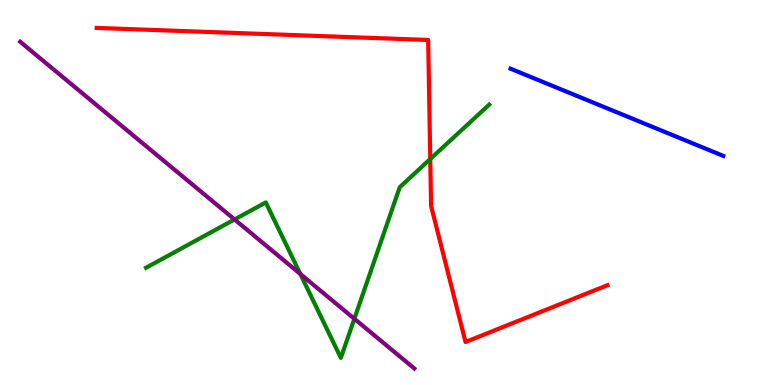[{'lines': ['blue', 'red'], 'intersections': []}, {'lines': ['green', 'red'], 'intersections': [{'x': 5.55, 'y': 5.87}]}, {'lines': ['purple', 'red'], 'intersections': []}, {'lines': ['blue', 'green'], 'intersections': []}, {'lines': ['blue', 'purple'], 'intersections': []}, {'lines': ['green', 'purple'], 'intersections': [{'x': 3.03, 'y': 4.3}, {'x': 3.88, 'y': 2.88}, {'x': 4.57, 'y': 1.72}]}]